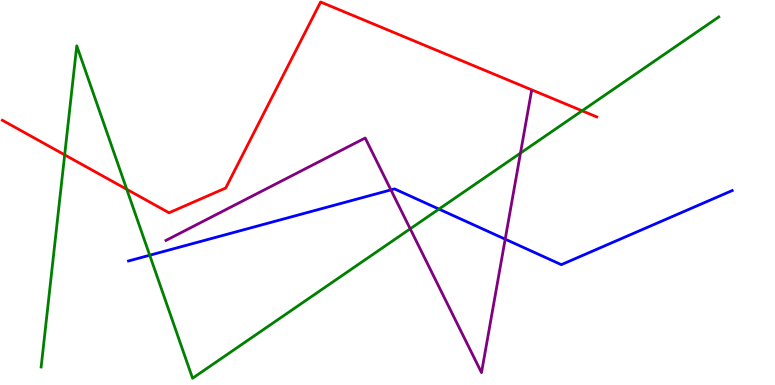[{'lines': ['blue', 'red'], 'intersections': []}, {'lines': ['green', 'red'], 'intersections': [{'x': 0.834, 'y': 5.98}, {'x': 1.64, 'y': 5.08}, {'x': 7.51, 'y': 7.12}]}, {'lines': ['purple', 'red'], 'intersections': []}, {'lines': ['blue', 'green'], 'intersections': [{'x': 1.93, 'y': 3.37}, {'x': 5.66, 'y': 4.57}]}, {'lines': ['blue', 'purple'], 'intersections': [{'x': 5.04, 'y': 5.07}, {'x': 6.52, 'y': 3.79}]}, {'lines': ['green', 'purple'], 'intersections': [{'x': 5.29, 'y': 4.06}, {'x': 6.72, 'y': 6.02}]}]